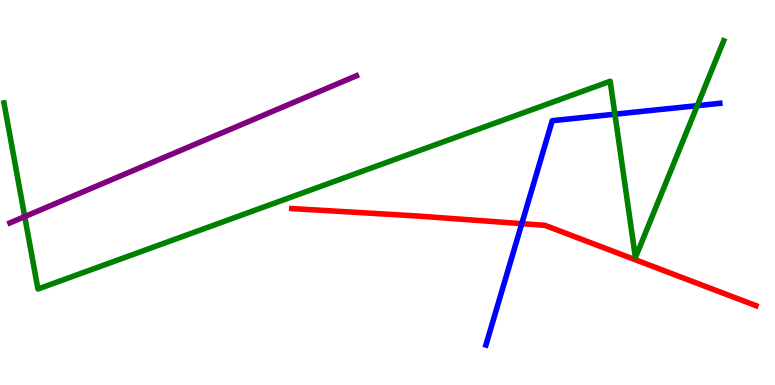[{'lines': ['blue', 'red'], 'intersections': [{'x': 6.73, 'y': 4.19}]}, {'lines': ['green', 'red'], 'intersections': []}, {'lines': ['purple', 'red'], 'intersections': []}, {'lines': ['blue', 'green'], 'intersections': [{'x': 7.93, 'y': 7.03}, {'x': 9.0, 'y': 7.26}]}, {'lines': ['blue', 'purple'], 'intersections': []}, {'lines': ['green', 'purple'], 'intersections': [{'x': 0.319, 'y': 4.37}]}]